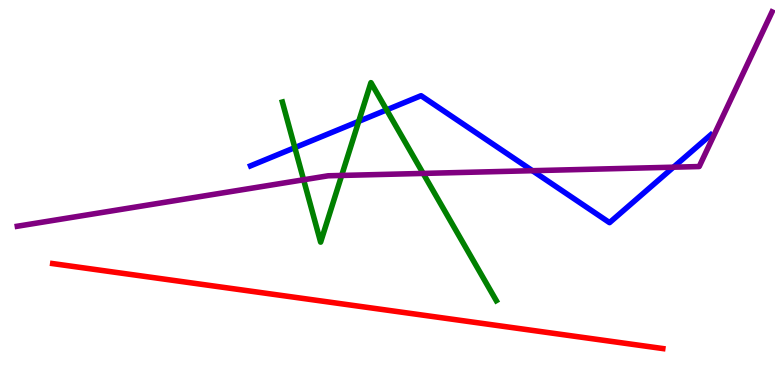[{'lines': ['blue', 'red'], 'intersections': []}, {'lines': ['green', 'red'], 'intersections': []}, {'lines': ['purple', 'red'], 'intersections': []}, {'lines': ['blue', 'green'], 'intersections': [{'x': 3.8, 'y': 6.17}, {'x': 4.63, 'y': 6.85}, {'x': 4.99, 'y': 7.15}]}, {'lines': ['blue', 'purple'], 'intersections': [{'x': 6.87, 'y': 5.57}, {'x': 8.69, 'y': 5.66}]}, {'lines': ['green', 'purple'], 'intersections': [{'x': 3.92, 'y': 5.33}, {'x': 4.41, 'y': 5.44}, {'x': 5.46, 'y': 5.5}]}]